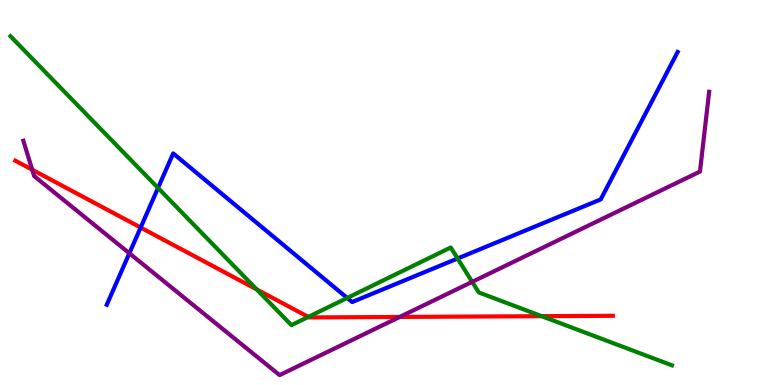[{'lines': ['blue', 'red'], 'intersections': [{'x': 1.81, 'y': 4.09}]}, {'lines': ['green', 'red'], 'intersections': [{'x': 3.31, 'y': 2.48}, {'x': 3.98, 'y': 1.77}, {'x': 6.99, 'y': 1.79}]}, {'lines': ['purple', 'red'], 'intersections': [{'x': 0.416, 'y': 5.59}, {'x': 5.16, 'y': 1.77}]}, {'lines': ['blue', 'green'], 'intersections': [{'x': 2.04, 'y': 5.12}, {'x': 4.48, 'y': 2.26}, {'x': 5.9, 'y': 3.29}]}, {'lines': ['blue', 'purple'], 'intersections': [{'x': 1.67, 'y': 3.42}]}, {'lines': ['green', 'purple'], 'intersections': [{'x': 6.09, 'y': 2.68}]}]